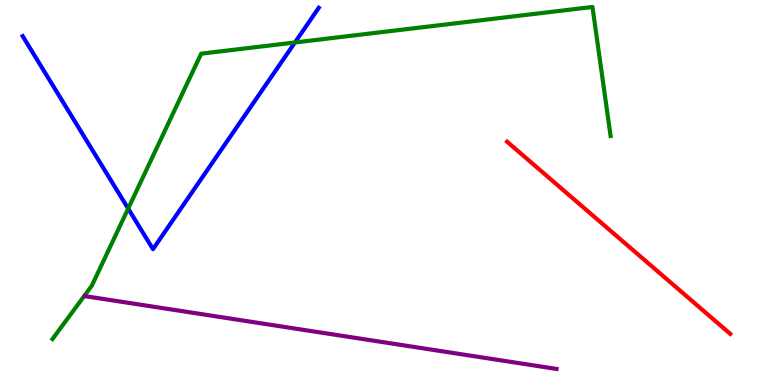[{'lines': ['blue', 'red'], 'intersections': []}, {'lines': ['green', 'red'], 'intersections': []}, {'lines': ['purple', 'red'], 'intersections': []}, {'lines': ['blue', 'green'], 'intersections': [{'x': 1.65, 'y': 4.58}, {'x': 3.81, 'y': 8.9}]}, {'lines': ['blue', 'purple'], 'intersections': []}, {'lines': ['green', 'purple'], 'intersections': []}]